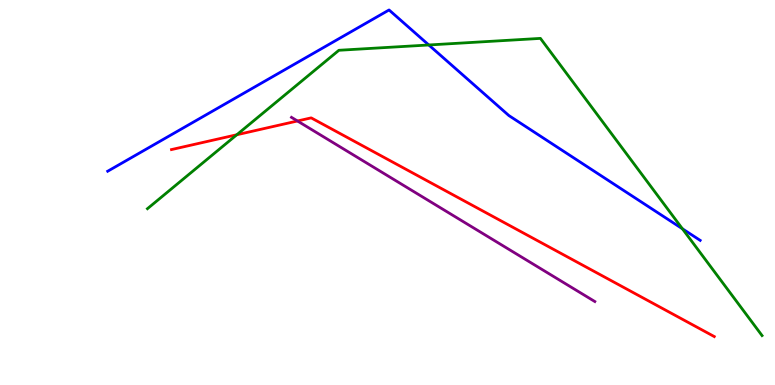[{'lines': ['blue', 'red'], 'intersections': []}, {'lines': ['green', 'red'], 'intersections': [{'x': 3.06, 'y': 6.5}]}, {'lines': ['purple', 'red'], 'intersections': [{'x': 3.84, 'y': 6.86}]}, {'lines': ['blue', 'green'], 'intersections': [{'x': 5.53, 'y': 8.83}, {'x': 8.81, 'y': 4.06}]}, {'lines': ['blue', 'purple'], 'intersections': []}, {'lines': ['green', 'purple'], 'intersections': []}]